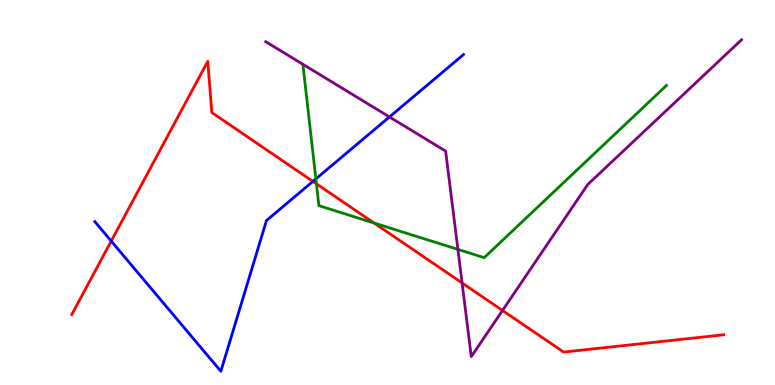[{'lines': ['blue', 'red'], 'intersections': [{'x': 1.44, 'y': 3.74}, {'x': 4.04, 'y': 5.29}]}, {'lines': ['green', 'red'], 'intersections': [{'x': 4.08, 'y': 5.23}, {'x': 4.83, 'y': 4.21}]}, {'lines': ['purple', 'red'], 'intersections': [{'x': 5.96, 'y': 2.65}, {'x': 6.48, 'y': 1.94}]}, {'lines': ['blue', 'green'], 'intersections': [{'x': 4.08, 'y': 5.35}]}, {'lines': ['blue', 'purple'], 'intersections': [{'x': 5.03, 'y': 6.96}]}, {'lines': ['green', 'purple'], 'intersections': [{'x': 5.91, 'y': 3.52}]}]